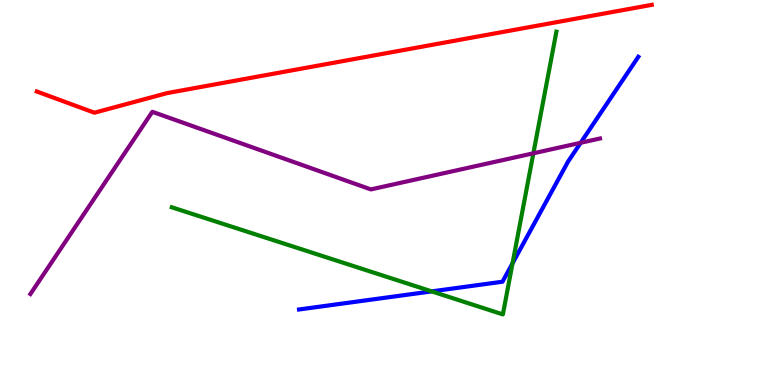[{'lines': ['blue', 'red'], 'intersections': []}, {'lines': ['green', 'red'], 'intersections': []}, {'lines': ['purple', 'red'], 'intersections': []}, {'lines': ['blue', 'green'], 'intersections': [{'x': 5.57, 'y': 2.43}, {'x': 6.61, 'y': 3.16}]}, {'lines': ['blue', 'purple'], 'intersections': [{'x': 7.49, 'y': 6.29}]}, {'lines': ['green', 'purple'], 'intersections': [{'x': 6.88, 'y': 6.02}]}]